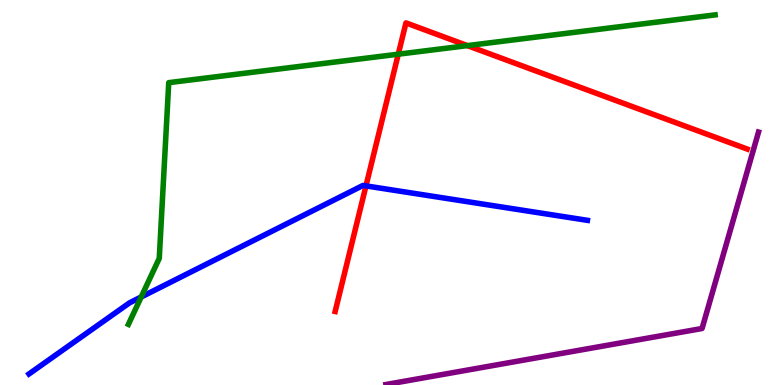[{'lines': ['blue', 'red'], 'intersections': [{'x': 4.72, 'y': 5.17}]}, {'lines': ['green', 'red'], 'intersections': [{'x': 5.14, 'y': 8.59}, {'x': 6.03, 'y': 8.82}]}, {'lines': ['purple', 'red'], 'intersections': []}, {'lines': ['blue', 'green'], 'intersections': [{'x': 1.82, 'y': 2.29}]}, {'lines': ['blue', 'purple'], 'intersections': []}, {'lines': ['green', 'purple'], 'intersections': []}]